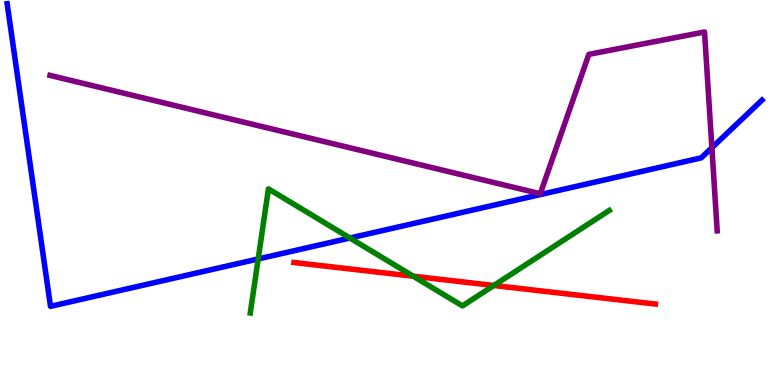[{'lines': ['blue', 'red'], 'intersections': []}, {'lines': ['green', 'red'], 'intersections': [{'x': 5.33, 'y': 2.83}, {'x': 6.37, 'y': 2.58}]}, {'lines': ['purple', 'red'], 'intersections': []}, {'lines': ['blue', 'green'], 'intersections': [{'x': 3.33, 'y': 3.27}, {'x': 4.51, 'y': 3.82}]}, {'lines': ['blue', 'purple'], 'intersections': [{'x': 9.19, 'y': 6.16}]}, {'lines': ['green', 'purple'], 'intersections': []}]